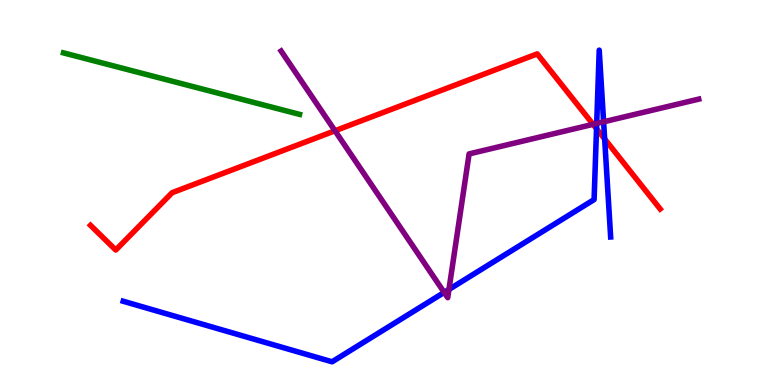[{'lines': ['blue', 'red'], 'intersections': [{'x': 7.7, 'y': 6.66}, {'x': 7.8, 'y': 6.39}]}, {'lines': ['green', 'red'], 'intersections': []}, {'lines': ['purple', 'red'], 'intersections': [{'x': 4.32, 'y': 6.6}, {'x': 7.65, 'y': 6.77}]}, {'lines': ['blue', 'green'], 'intersections': []}, {'lines': ['blue', 'purple'], 'intersections': [{'x': 5.73, 'y': 2.41}, {'x': 5.79, 'y': 2.48}, {'x': 7.7, 'y': 6.79}, {'x': 7.79, 'y': 6.84}]}, {'lines': ['green', 'purple'], 'intersections': []}]